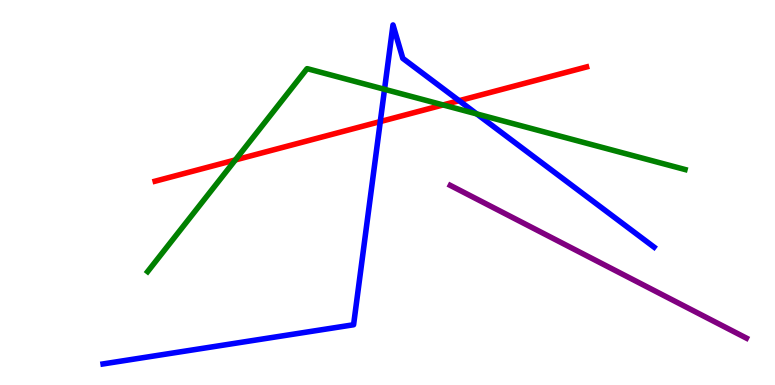[{'lines': ['blue', 'red'], 'intersections': [{'x': 4.91, 'y': 6.84}, {'x': 5.92, 'y': 7.38}]}, {'lines': ['green', 'red'], 'intersections': [{'x': 3.04, 'y': 5.85}, {'x': 5.72, 'y': 7.27}]}, {'lines': ['purple', 'red'], 'intersections': []}, {'lines': ['blue', 'green'], 'intersections': [{'x': 4.96, 'y': 7.68}, {'x': 6.15, 'y': 7.04}]}, {'lines': ['blue', 'purple'], 'intersections': []}, {'lines': ['green', 'purple'], 'intersections': []}]